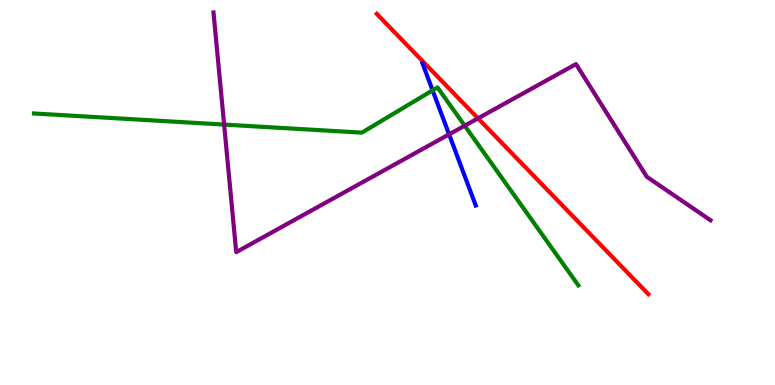[{'lines': ['blue', 'red'], 'intersections': []}, {'lines': ['green', 'red'], 'intersections': []}, {'lines': ['purple', 'red'], 'intersections': [{'x': 6.17, 'y': 6.93}]}, {'lines': ['blue', 'green'], 'intersections': [{'x': 5.58, 'y': 7.65}]}, {'lines': ['blue', 'purple'], 'intersections': [{'x': 5.79, 'y': 6.51}]}, {'lines': ['green', 'purple'], 'intersections': [{'x': 2.89, 'y': 6.76}, {'x': 6.0, 'y': 6.73}]}]